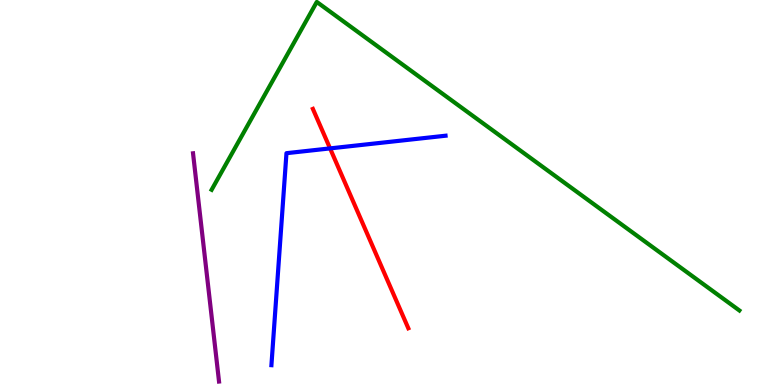[{'lines': ['blue', 'red'], 'intersections': [{'x': 4.26, 'y': 6.15}]}, {'lines': ['green', 'red'], 'intersections': []}, {'lines': ['purple', 'red'], 'intersections': []}, {'lines': ['blue', 'green'], 'intersections': []}, {'lines': ['blue', 'purple'], 'intersections': []}, {'lines': ['green', 'purple'], 'intersections': []}]